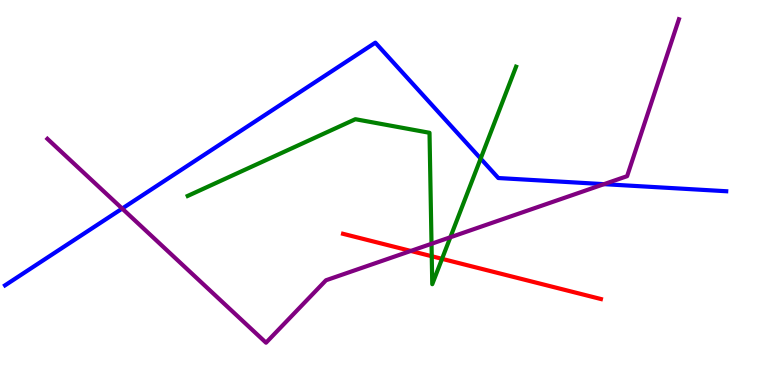[{'lines': ['blue', 'red'], 'intersections': []}, {'lines': ['green', 'red'], 'intersections': [{'x': 5.57, 'y': 3.34}, {'x': 5.7, 'y': 3.28}]}, {'lines': ['purple', 'red'], 'intersections': [{'x': 5.3, 'y': 3.48}]}, {'lines': ['blue', 'green'], 'intersections': [{'x': 6.2, 'y': 5.88}]}, {'lines': ['blue', 'purple'], 'intersections': [{'x': 1.58, 'y': 4.58}, {'x': 7.79, 'y': 5.22}]}, {'lines': ['green', 'purple'], 'intersections': [{'x': 5.57, 'y': 3.67}, {'x': 5.81, 'y': 3.84}]}]